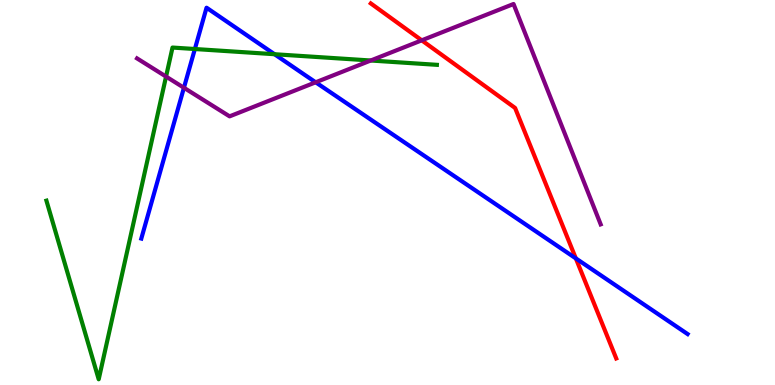[{'lines': ['blue', 'red'], 'intersections': [{'x': 7.43, 'y': 3.29}]}, {'lines': ['green', 'red'], 'intersections': []}, {'lines': ['purple', 'red'], 'intersections': [{'x': 5.44, 'y': 8.95}]}, {'lines': ['blue', 'green'], 'intersections': [{'x': 2.51, 'y': 8.73}, {'x': 3.54, 'y': 8.59}]}, {'lines': ['blue', 'purple'], 'intersections': [{'x': 2.37, 'y': 7.72}, {'x': 4.07, 'y': 7.86}]}, {'lines': ['green', 'purple'], 'intersections': [{'x': 2.14, 'y': 8.01}, {'x': 4.78, 'y': 8.43}]}]